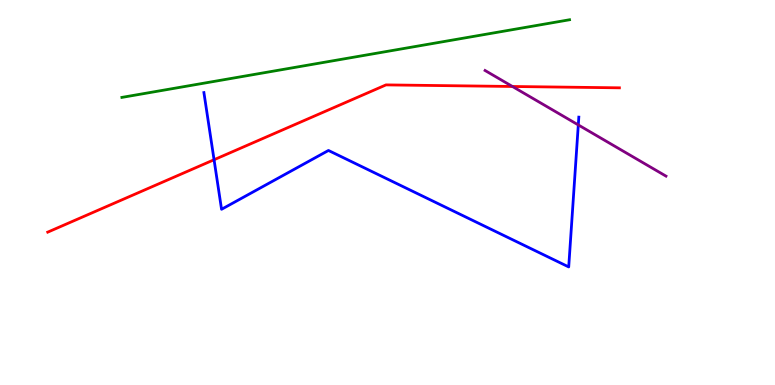[{'lines': ['blue', 'red'], 'intersections': [{'x': 2.76, 'y': 5.85}]}, {'lines': ['green', 'red'], 'intersections': []}, {'lines': ['purple', 'red'], 'intersections': [{'x': 6.61, 'y': 7.75}]}, {'lines': ['blue', 'green'], 'intersections': []}, {'lines': ['blue', 'purple'], 'intersections': [{'x': 7.46, 'y': 6.76}]}, {'lines': ['green', 'purple'], 'intersections': []}]